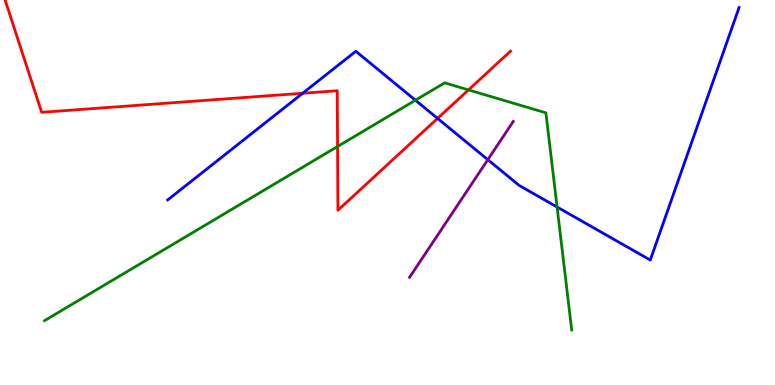[{'lines': ['blue', 'red'], 'intersections': [{'x': 3.91, 'y': 7.58}, {'x': 5.65, 'y': 6.92}]}, {'lines': ['green', 'red'], 'intersections': [{'x': 4.36, 'y': 6.19}, {'x': 6.04, 'y': 7.66}]}, {'lines': ['purple', 'red'], 'intersections': []}, {'lines': ['blue', 'green'], 'intersections': [{'x': 5.36, 'y': 7.4}, {'x': 7.19, 'y': 4.62}]}, {'lines': ['blue', 'purple'], 'intersections': [{'x': 6.29, 'y': 5.85}]}, {'lines': ['green', 'purple'], 'intersections': []}]